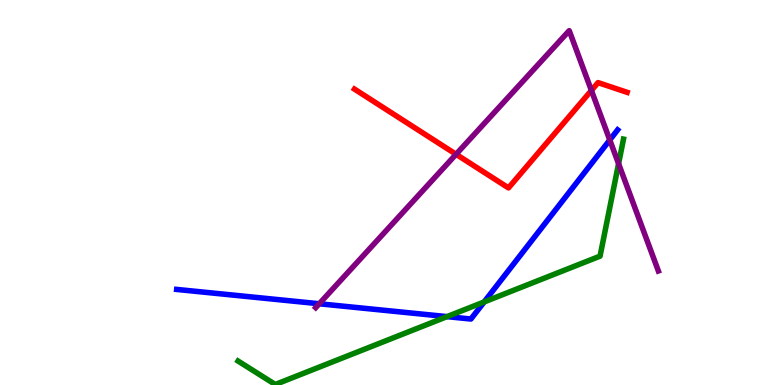[{'lines': ['blue', 'red'], 'intersections': []}, {'lines': ['green', 'red'], 'intersections': []}, {'lines': ['purple', 'red'], 'intersections': [{'x': 5.88, 'y': 5.99}, {'x': 7.63, 'y': 7.65}]}, {'lines': ['blue', 'green'], 'intersections': [{'x': 5.77, 'y': 1.78}, {'x': 6.25, 'y': 2.16}]}, {'lines': ['blue', 'purple'], 'intersections': [{'x': 4.12, 'y': 2.11}, {'x': 7.87, 'y': 6.36}]}, {'lines': ['green', 'purple'], 'intersections': [{'x': 7.98, 'y': 5.75}]}]